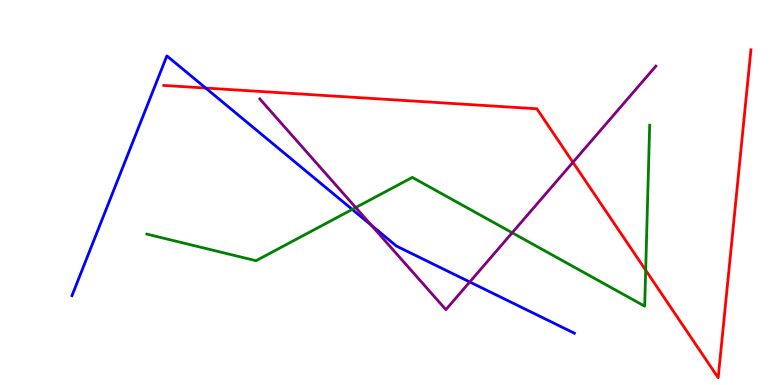[{'lines': ['blue', 'red'], 'intersections': [{'x': 2.65, 'y': 7.71}]}, {'lines': ['green', 'red'], 'intersections': [{'x': 8.33, 'y': 2.98}]}, {'lines': ['purple', 'red'], 'intersections': [{'x': 7.39, 'y': 5.78}]}, {'lines': ['blue', 'green'], 'intersections': [{'x': 4.54, 'y': 4.56}]}, {'lines': ['blue', 'purple'], 'intersections': [{'x': 4.79, 'y': 4.15}, {'x': 6.06, 'y': 2.68}]}, {'lines': ['green', 'purple'], 'intersections': [{'x': 4.59, 'y': 4.61}, {'x': 6.61, 'y': 3.95}]}]